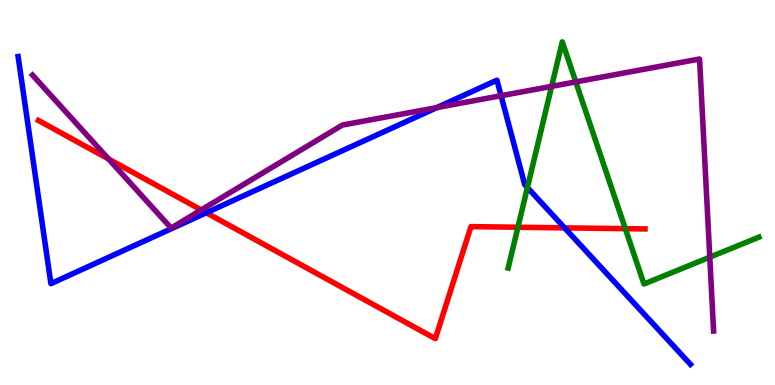[{'lines': ['blue', 'red'], 'intersections': [{'x': 2.66, 'y': 4.47}, {'x': 7.28, 'y': 4.08}]}, {'lines': ['green', 'red'], 'intersections': [{'x': 6.68, 'y': 4.1}, {'x': 8.07, 'y': 4.06}]}, {'lines': ['purple', 'red'], 'intersections': [{'x': 1.4, 'y': 5.87}, {'x': 2.6, 'y': 4.55}]}, {'lines': ['blue', 'green'], 'intersections': [{'x': 6.81, 'y': 5.13}]}, {'lines': ['blue', 'purple'], 'intersections': [{'x': 5.64, 'y': 7.21}, {'x': 6.47, 'y': 7.51}]}, {'lines': ['green', 'purple'], 'intersections': [{'x': 7.12, 'y': 7.76}, {'x': 7.43, 'y': 7.87}, {'x': 9.16, 'y': 3.32}]}]